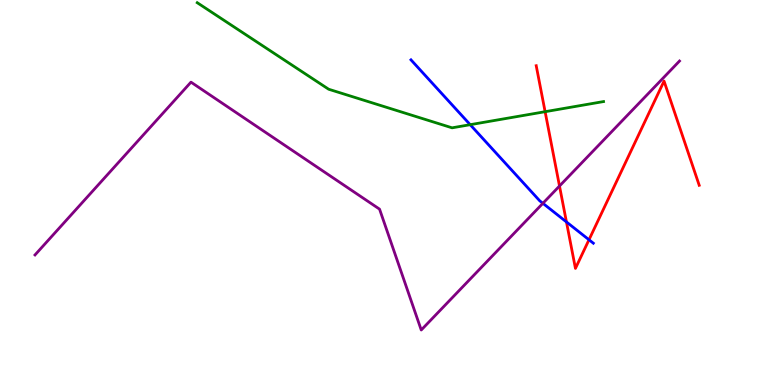[{'lines': ['blue', 'red'], 'intersections': [{'x': 7.31, 'y': 4.24}, {'x': 7.6, 'y': 3.77}]}, {'lines': ['green', 'red'], 'intersections': [{'x': 7.03, 'y': 7.1}]}, {'lines': ['purple', 'red'], 'intersections': [{'x': 7.22, 'y': 5.17}]}, {'lines': ['blue', 'green'], 'intersections': [{'x': 6.07, 'y': 6.76}]}, {'lines': ['blue', 'purple'], 'intersections': [{'x': 7.01, 'y': 4.72}]}, {'lines': ['green', 'purple'], 'intersections': []}]